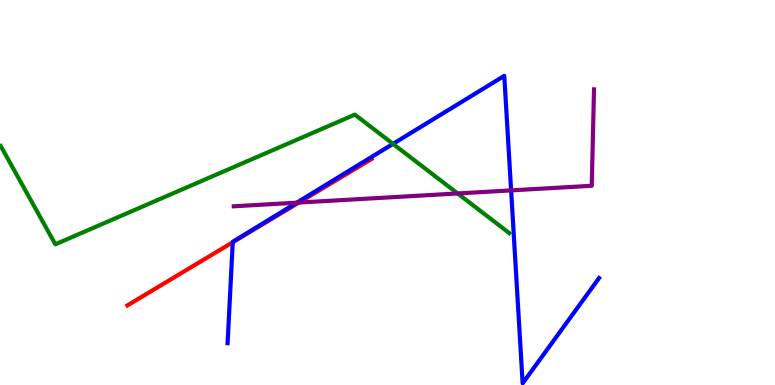[{'lines': ['blue', 'red'], 'intersections': [{'x': 3.0, 'y': 3.71}]}, {'lines': ['green', 'red'], 'intersections': []}, {'lines': ['purple', 'red'], 'intersections': [{'x': 3.86, 'y': 4.74}]}, {'lines': ['blue', 'green'], 'intersections': [{'x': 5.07, 'y': 6.26}]}, {'lines': ['blue', 'purple'], 'intersections': [{'x': 3.83, 'y': 4.74}, {'x': 6.6, 'y': 5.05}]}, {'lines': ['green', 'purple'], 'intersections': [{'x': 5.9, 'y': 4.98}]}]